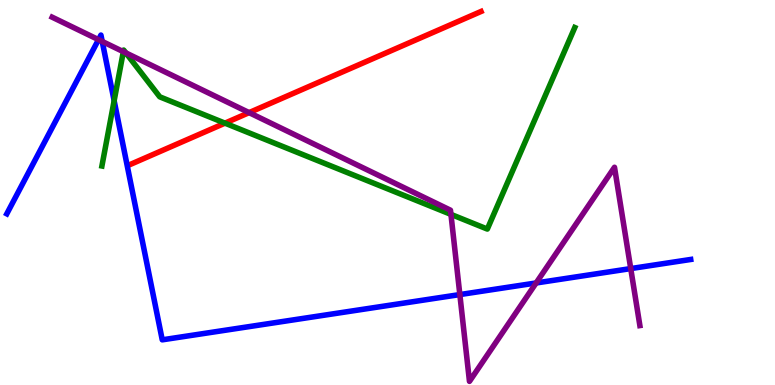[{'lines': ['blue', 'red'], 'intersections': []}, {'lines': ['green', 'red'], 'intersections': [{'x': 2.9, 'y': 6.8}]}, {'lines': ['purple', 'red'], 'intersections': [{'x': 3.21, 'y': 7.07}]}, {'lines': ['blue', 'green'], 'intersections': [{'x': 1.47, 'y': 7.38}]}, {'lines': ['blue', 'purple'], 'intersections': [{'x': 1.27, 'y': 8.97}, {'x': 1.32, 'y': 8.92}, {'x': 5.93, 'y': 2.35}, {'x': 6.92, 'y': 2.65}, {'x': 8.14, 'y': 3.02}]}, {'lines': ['green', 'purple'], 'intersections': [{'x': 1.59, 'y': 8.66}, {'x': 1.62, 'y': 8.63}, {'x': 5.82, 'y': 4.43}]}]